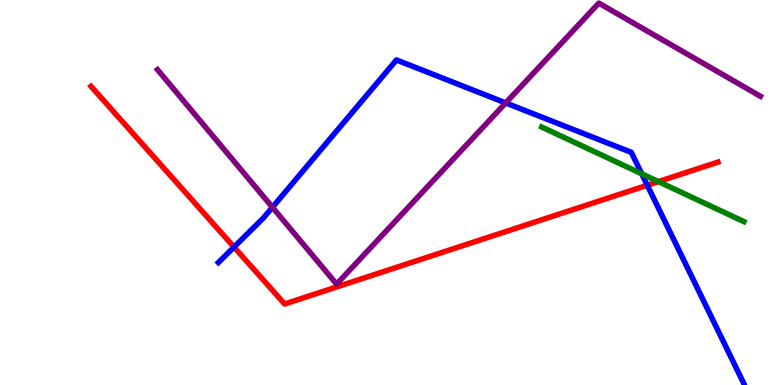[{'lines': ['blue', 'red'], 'intersections': [{'x': 3.02, 'y': 3.58}, {'x': 8.35, 'y': 5.19}]}, {'lines': ['green', 'red'], 'intersections': [{'x': 8.5, 'y': 5.28}]}, {'lines': ['purple', 'red'], 'intersections': []}, {'lines': ['blue', 'green'], 'intersections': [{'x': 8.28, 'y': 5.49}]}, {'lines': ['blue', 'purple'], 'intersections': [{'x': 3.52, 'y': 4.62}, {'x': 6.53, 'y': 7.33}]}, {'lines': ['green', 'purple'], 'intersections': []}]